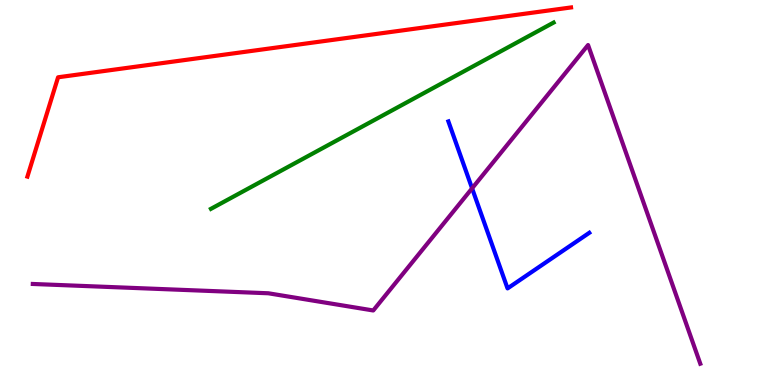[{'lines': ['blue', 'red'], 'intersections': []}, {'lines': ['green', 'red'], 'intersections': []}, {'lines': ['purple', 'red'], 'intersections': []}, {'lines': ['blue', 'green'], 'intersections': []}, {'lines': ['blue', 'purple'], 'intersections': [{'x': 6.09, 'y': 5.11}]}, {'lines': ['green', 'purple'], 'intersections': []}]